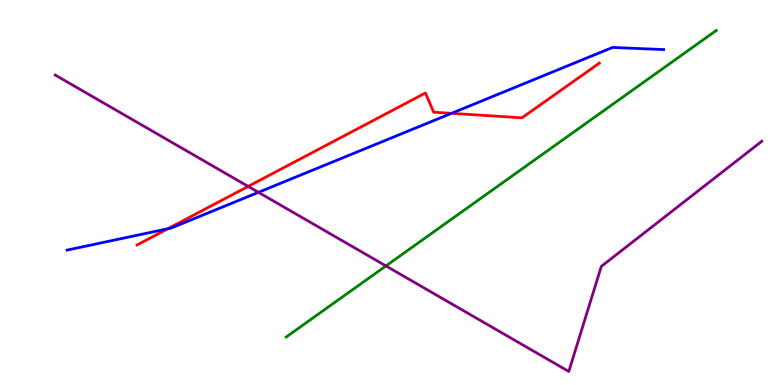[{'lines': ['blue', 'red'], 'intersections': [{'x': 2.17, 'y': 4.06}, {'x': 5.83, 'y': 7.06}]}, {'lines': ['green', 'red'], 'intersections': []}, {'lines': ['purple', 'red'], 'intersections': [{'x': 3.2, 'y': 5.16}]}, {'lines': ['blue', 'green'], 'intersections': []}, {'lines': ['blue', 'purple'], 'intersections': [{'x': 3.33, 'y': 5.0}]}, {'lines': ['green', 'purple'], 'intersections': [{'x': 4.98, 'y': 3.09}]}]